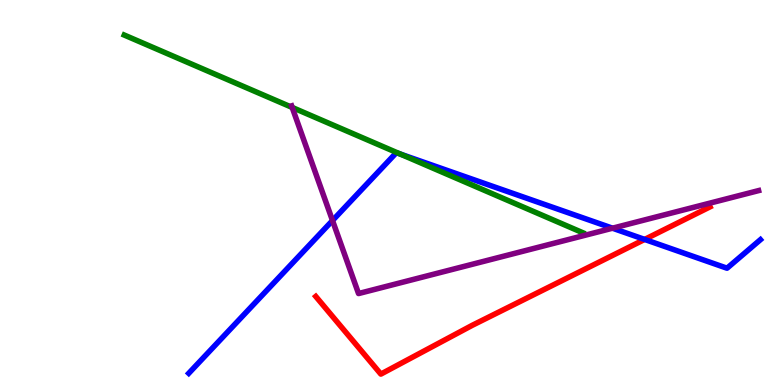[{'lines': ['blue', 'red'], 'intersections': [{'x': 8.32, 'y': 3.78}]}, {'lines': ['green', 'red'], 'intersections': []}, {'lines': ['purple', 'red'], 'intersections': []}, {'lines': ['blue', 'green'], 'intersections': [{'x': 5.16, 'y': 6.0}]}, {'lines': ['blue', 'purple'], 'intersections': [{'x': 4.29, 'y': 4.27}, {'x': 7.9, 'y': 4.07}]}, {'lines': ['green', 'purple'], 'intersections': [{'x': 3.77, 'y': 7.21}]}]